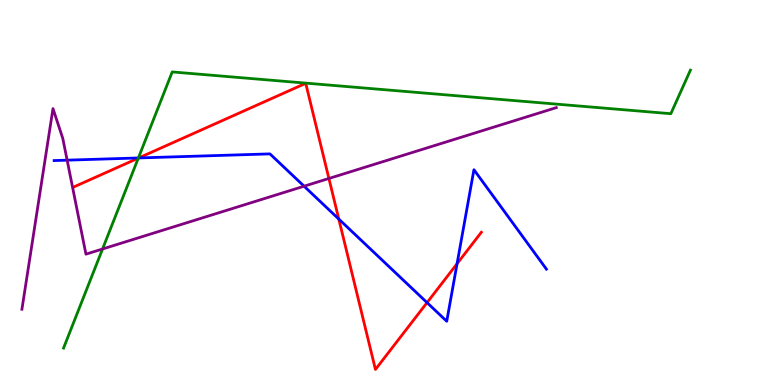[{'lines': ['blue', 'red'], 'intersections': [{'x': 1.79, 'y': 5.9}, {'x': 4.37, 'y': 4.31}, {'x': 5.51, 'y': 2.14}, {'x': 5.9, 'y': 3.15}]}, {'lines': ['green', 'red'], 'intersections': [{'x': 1.78, 'y': 5.89}]}, {'lines': ['purple', 'red'], 'intersections': [{'x': 4.24, 'y': 5.36}]}, {'lines': ['blue', 'green'], 'intersections': [{'x': 1.79, 'y': 5.9}]}, {'lines': ['blue', 'purple'], 'intersections': [{'x': 0.866, 'y': 5.84}, {'x': 3.92, 'y': 5.16}]}, {'lines': ['green', 'purple'], 'intersections': [{'x': 1.32, 'y': 3.53}]}]